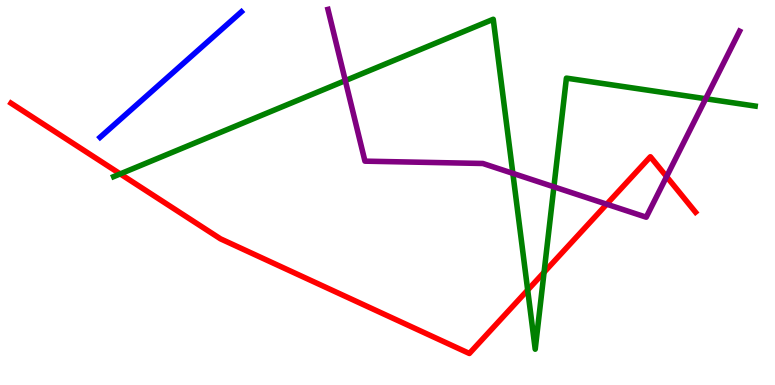[{'lines': ['blue', 'red'], 'intersections': []}, {'lines': ['green', 'red'], 'intersections': [{'x': 1.55, 'y': 5.48}, {'x': 6.81, 'y': 2.47}, {'x': 7.02, 'y': 2.93}]}, {'lines': ['purple', 'red'], 'intersections': [{'x': 7.83, 'y': 4.7}, {'x': 8.6, 'y': 5.41}]}, {'lines': ['blue', 'green'], 'intersections': []}, {'lines': ['blue', 'purple'], 'intersections': []}, {'lines': ['green', 'purple'], 'intersections': [{'x': 4.46, 'y': 7.91}, {'x': 6.62, 'y': 5.5}, {'x': 7.15, 'y': 5.15}, {'x': 9.11, 'y': 7.44}]}]